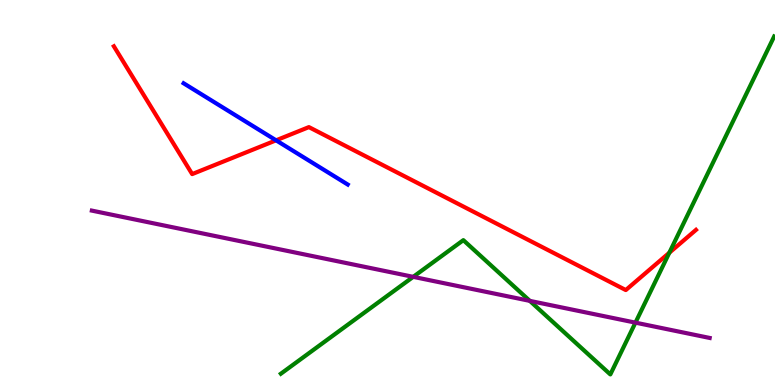[{'lines': ['blue', 'red'], 'intersections': [{'x': 3.56, 'y': 6.36}]}, {'lines': ['green', 'red'], 'intersections': [{'x': 8.64, 'y': 3.44}]}, {'lines': ['purple', 'red'], 'intersections': []}, {'lines': ['blue', 'green'], 'intersections': []}, {'lines': ['blue', 'purple'], 'intersections': []}, {'lines': ['green', 'purple'], 'intersections': [{'x': 5.33, 'y': 2.81}, {'x': 6.84, 'y': 2.19}, {'x': 8.2, 'y': 1.62}]}]